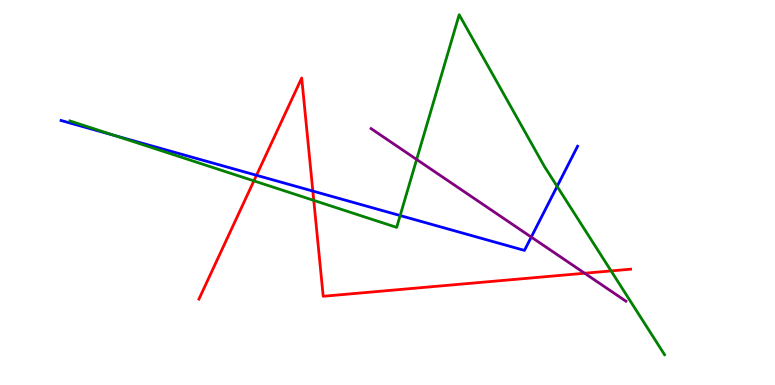[{'lines': ['blue', 'red'], 'intersections': [{'x': 3.31, 'y': 5.45}, {'x': 4.04, 'y': 5.04}]}, {'lines': ['green', 'red'], 'intersections': [{'x': 3.28, 'y': 5.3}, {'x': 4.05, 'y': 4.8}, {'x': 7.88, 'y': 2.96}]}, {'lines': ['purple', 'red'], 'intersections': [{'x': 7.54, 'y': 2.9}]}, {'lines': ['blue', 'green'], 'intersections': [{'x': 1.48, 'y': 6.48}, {'x': 5.16, 'y': 4.4}, {'x': 7.19, 'y': 5.16}]}, {'lines': ['blue', 'purple'], 'intersections': [{'x': 6.85, 'y': 3.84}]}, {'lines': ['green', 'purple'], 'intersections': [{'x': 5.38, 'y': 5.86}]}]